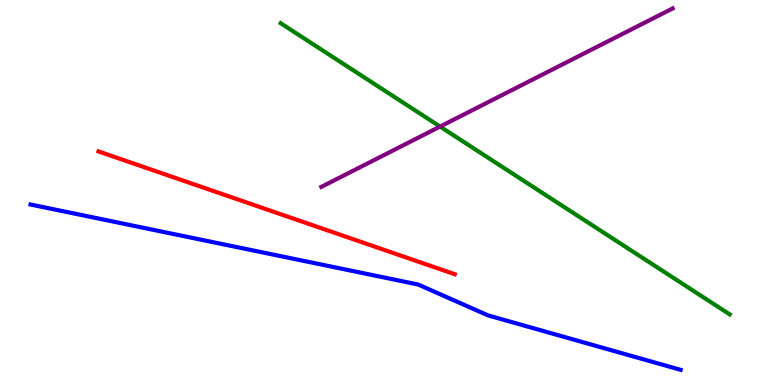[{'lines': ['blue', 'red'], 'intersections': []}, {'lines': ['green', 'red'], 'intersections': []}, {'lines': ['purple', 'red'], 'intersections': []}, {'lines': ['blue', 'green'], 'intersections': []}, {'lines': ['blue', 'purple'], 'intersections': []}, {'lines': ['green', 'purple'], 'intersections': [{'x': 5.68, 'y': 6.71}]}]